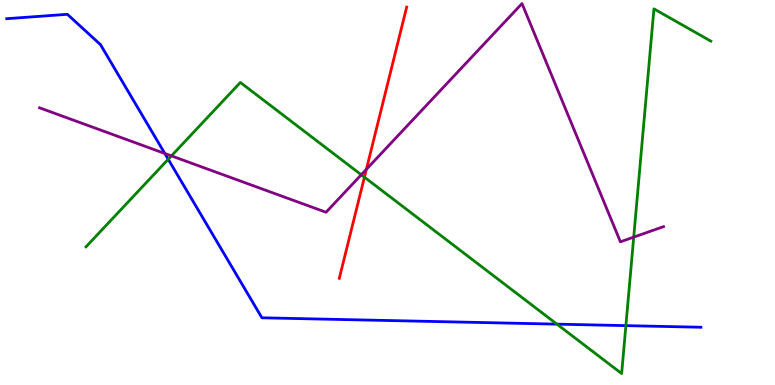[{'lines': ['blue', 'red'], 'intersections': []}, {'lines': ['green', 'red'], 'intersections': [{'x': 4.7, 'y': 5.4}]}, {'lines': ['purple', 'red'], 'intersections': [{'x': 4.73, 'y': 5.6}]}, {'lines': ['blue', 'green'], 'intersections': [{'x': 2.17, 'y': 5.86}, {'x': 7.19, 'y': 1.58}, {'x': 8.08, 'y': 1.54}]}, {'lines': ['blue', 'purple'], 'intersections': [{'x': 2.13, 'y': 6.01}]}, {'lines': ['green', 'purple'], 'intersections': [{'x': 2.21, 'y': 5.95}, {'x': 4.66, 'y': 5.46}, {'x': 8.18, 'y': 3.84}]}]